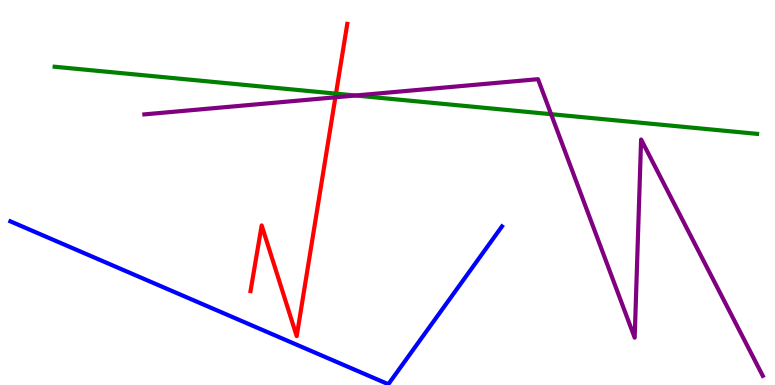[{'lines': ['blue', 'red'], 'intersections': []}, {'lines': ['green', 'red'], 'intersections': [{'x': 4.34, 'y': 7.57}]}, {'lines': ['purple', 'red'], 'intersections': [{'x': 4.33, 'y': 7.47}]}, {'lines': ['blue', 'green'], 'intersections': []}, {'lines': ['blue', 'purple'], 'intersections': []}, {'lines': ['green', 'purple'], 'intersections': [{'x': 4.59, 'y': 7.52}, {'x': 7.11, 'y': 7.03}]}]